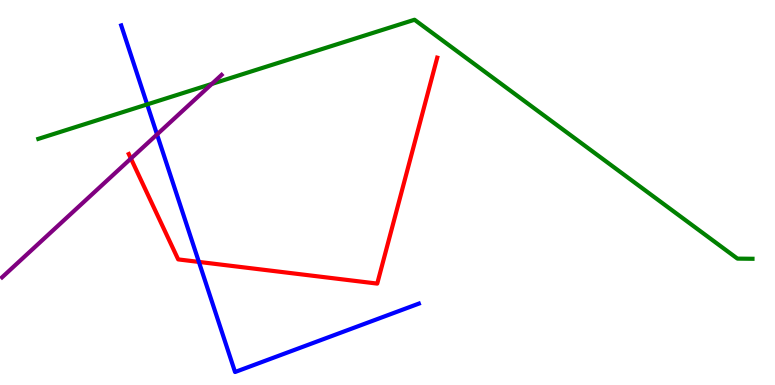[{'lines': ['blue', 'red'], 'intersections': [{'x': 2.57, 'y': 3.2}]}, {'lines': ['green', 'red'], 'intersections': []}, {'lines': ['purple', 'red'], 'intersections': [{'x': 1.69, 'y': 5.88}]}, {'lines': ['blue', 'green'], 'intersections': [{'x': 1.9, 'y': 7.29}]}, {'lines': ['blue', 'purple'], 'intersections': [{'x': 2.03, 'y': 6.51}]}, {'lines': ['green', 'purple'], 'intersections': [{'x': 2.73, 'y': 7.82}]}]